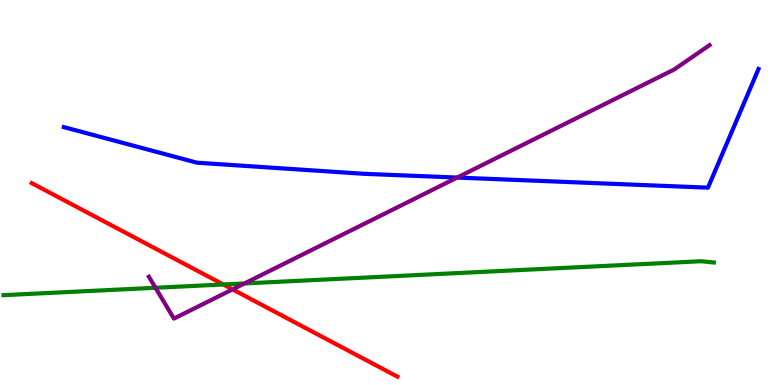[{'lines': ['blue', 'red'], 'intersections': []}, {'lines': ['green', 'red'], 'intersections': [{'x': 2.88, 'y': 2.61}]}, {'lines': ['purple', 'red'], 'intersections': [{'x': 3.0, 'y': 2.48}]}, {'lines': ['blue', 'green'], 'intersections': []}, {'lines': ['blue', 'purple'], 'intersections': [{'x': 5.9, 'y': 5.39}]}, {'lines': ['green', 'purple'], 'intersections': [{'x': 2.01, 'y': 2.53}, {'x': 3.15, 'y': 2.64}]}]